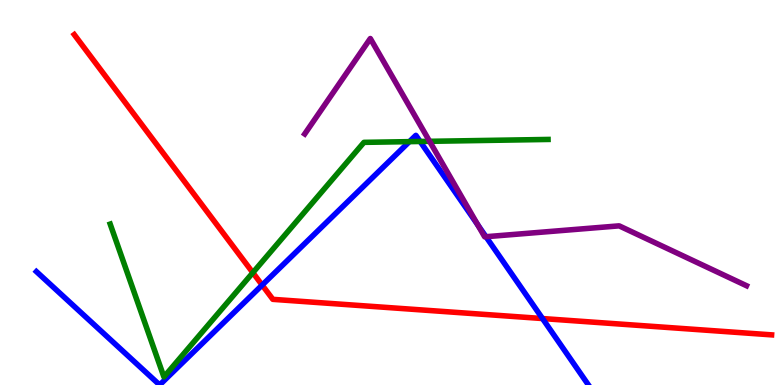[{'lines': ['blue', 'red'], 'intersections': [{'x': 3.38, 'y': 2.6}, {'x': 7.0, 'y': 1.73}]}, {'lines': ['green', 'red'], 'intersections': [{'x': 3.26, 'y': 2.92}]}, {'lines': ['purple', 'red'], 'intersections': []}, {'lines': ['blue', 'green'], 'intersections': [{'x': 5.28, 'y': 6.32}, {'x': 5.42, 'y': 6.33}]}, {'lines': ['blue', 'purple'], 'intersections': [{'x': 6.17, 'y': 4.16}, {'x': 6.27, 'y': 3.85}]}, {'lines': ['green', 'purple'], 'intersections': [{'x': 5.54, 'y': 6.33}]}]